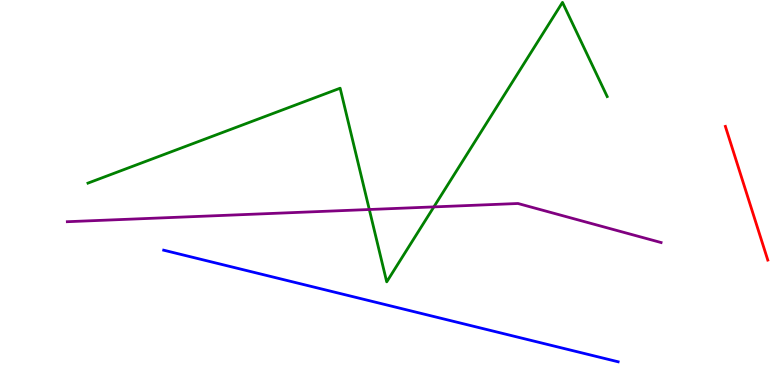[{'lines': ['blue', 'red'], 'intersections': []}, {'lines': ['green', 'red'], 'intersections': []}, {'lines': ['purple', 'red'], 'intersections': []}, {'lines': ['blue', 'green'], 'intersections': []}, {'lines': ['blue', 'purple'], 'intersections': []}, {'lines': ['green', 'purple'], 'intersections': [{'x': 4.77, 'y': 4.56}, {'x': 5.6, 'y': 4.63}]}]